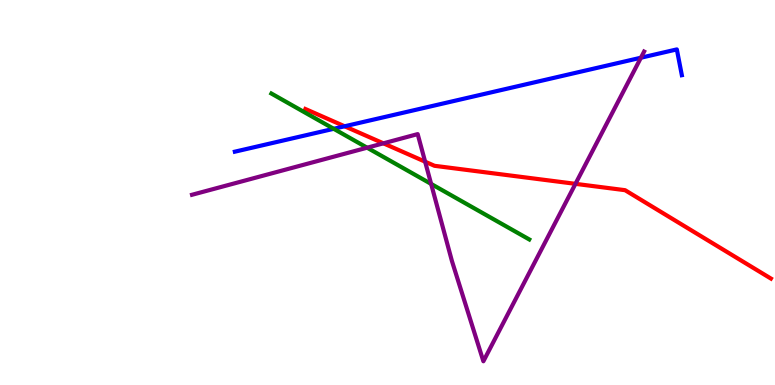[{'lines': ['blue', 'red'], 'intersections': [{'x': 4.45, 'y': 6.72}]}, {'lines': ['green', 'red'], 'intersections': []}, {'lines': ['purple', 'red'], 'intersections': [{'x': 4.95, 'y': 6.28}, {'x': 5.49, 'y': 5.8}, {'x': 7.43, 'y': 5.22}]}, {'lines': ['blue', 'green'], 'intersections': [{'x': 4.31, 'y': 6.65}]}, {'lines': ['blue', 'purple'], 'intersections': [{'x': 8.27, 'y': 8.5}]}, {'lines': ['green', 'purple'], 'intersections': [{'x': 4.74, 'y': 6.16}, {'x': 5.56, 'y': 5.22}]}]